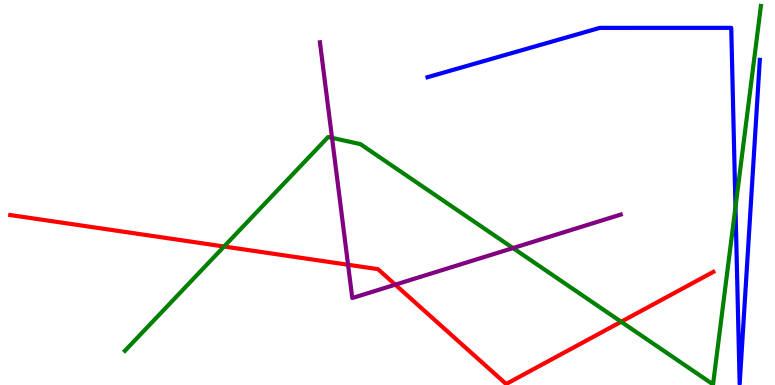[{'lines': ['blue', 'red'], 'intersections': []}, {'lines': ['green', 'red'], 'intersections': [{'x': 2.89, 'y': 3.6}, {'x': 8.01, 'y': 1.64}]}, {'lines': ['purple', 'red'], 'intersections': [{'x': 4.49, 'y': 3.12}, {'x': 5.1, 'y': 2.61}]}, {'lines': ['blue', 'green'], 'intersections': [{'x': 9.49, 'y': 4.62}]}, {'lines': ['blue', 'purple'], 'intersections': []}, {'lines': ['green', 'purple'], 'intersections': [{'x': 4.28, 'y': 6.42}, {'x': 6.62, 'y': 3.56}]}]